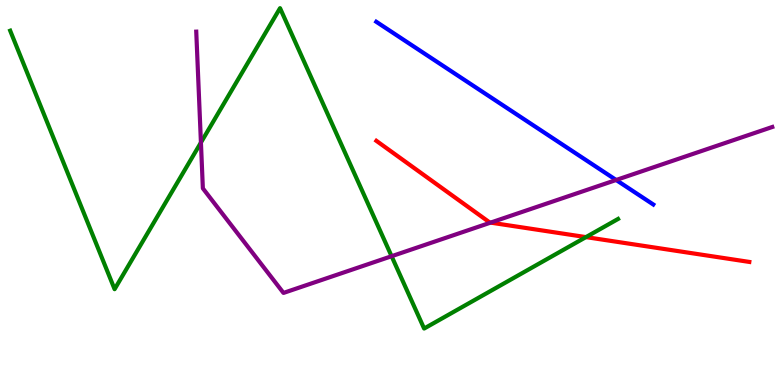[{'lines': ['blue', 'red'], 'intersections': []}, {'lines': ['green', 'red'], 'intersections': [{'x': 7.56, 'y': 3.84}]}, {'lines': ['purple', 'red'], 'intersections': [{'x': 6.33, 'y': 4.22}]}, {'lines': ['blue', 'green'], 'intersections': []}, {'lines': ['blue', 'purple'], 'intersections': [{'x': 7.95, 'y': 5.32}]}, {'lines': ['green', 'purple'], 'intersections': [{'x': 2.59, 'y': 6.3}, {'x': 5.05, 'y': 3.34}]}]